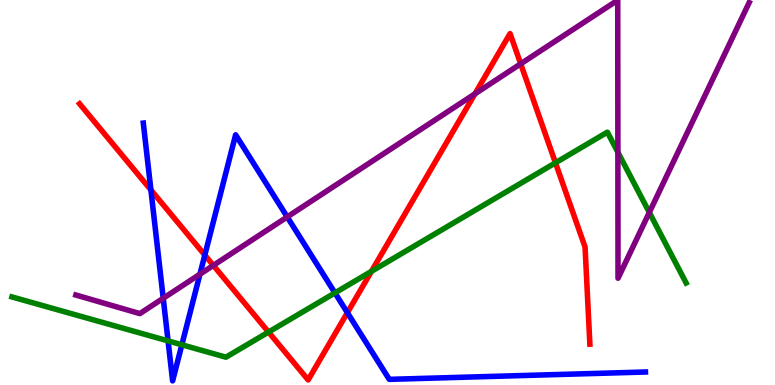[{'lines': ['blue', 'red'], 'intersections': [{'x': 1.95, 'y': 5.07}, {'x': 2.64, 'y': 3.37}, {'x': 4.48, 'y': 1.88}]}, {'lines': ['green', 'red'], 'intersections': [{'x': 3.46, 'y': 1.37}, {'x': 4.79, 'y': 2.95}, {'x': 7.17, 'y': 5.77}]}, {'lines': ['purple', 'red'], 'intersections': [{'x': 2.75, 'y': 3.11}, {'x': 6.13, 'y': 7.56}, {'x': 6.72, 'y': 8.34}]}, {'lines': ['blue', 'green'], 'intersections': [{'x': 2.17, 'y': 1.15}, {'x': 2.35, 'y': 1.04}, {'x': 4.32, 'y': 2.39}]}, {'lines': ['blue', 'purple'], 'intersections': [{'x': 2.11, 'y': 2.25}, {'x': 2.58, 'y': 2.88}, {'x': 3.71, 'y': 4.37}]}, {'lines': ['green', 'purple'], 'intersections': [{'x': 7.97, 'y': 6.04}, {'x': 8.38, 'y': 4.48}]}]